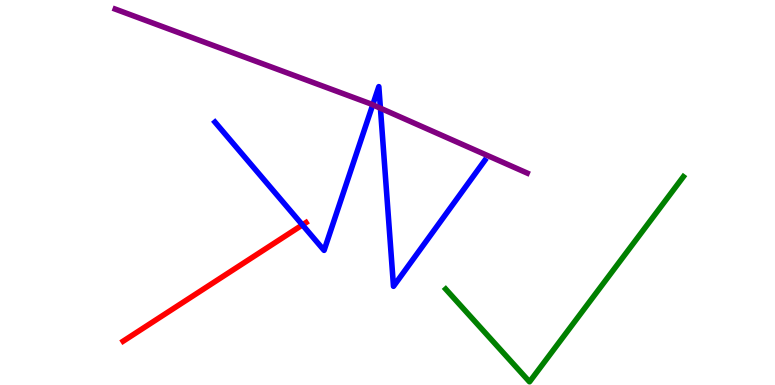[{'lines': ['blue', 'red'], 'intersections': [{'x': 3.9, 'y': 4.16}]}, {'lines': ['green', 'red'], 'intersections': []}, {'lines': ['purple', 'red'], 'intersections': []}, {'lines': ['blue', 'green'], 'intersections': []}, {'lines': ['blue', 'purple'], 'intersections': [{'x': 4.81, 'y': 7.28}, {'x': 4.91, 'y': 7.19}]}, {'lines': ['green', 'purple'], 'intersections': []}]